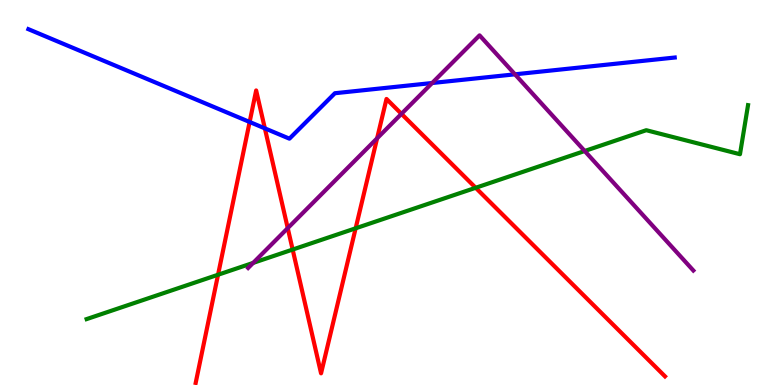[{'lines': ['blue', 'red'], 'intersections': [{'x': 3.22, 'y': 6.83}, {'x': 3.42, 'y': 6.67}]}, {'lines': ['green', 'red'], 'intersections': [{'x': 2.81, 'y': 2.86}, {'x': 3.78, 'y': 3.52}, {'x': 4.59, 'y': 4.07}, {'x': 6.14, 'y': 5.12}]}, {'lines': ['purple', 'red'], 'intersections': [{'x': 3.71, 'y': 4.07}, {'x': 4.87, 'y': 6.41}, {'x': 5.18, 'y': 7.04}]}, {'lines': ['blue', 'green'], 'intersections': []}, {'lines': ['blue', 'purple'], 'intersections': [{'x': 5.58, 'y': 7.84}, {'x': 6.64, 'y': 8.07}]}, {'lines': ['green', 'purple'], 'intersections': [{'x': 3.27, 'y': 3.17}, {'x': 7.54, 'y': 6.08}]}]